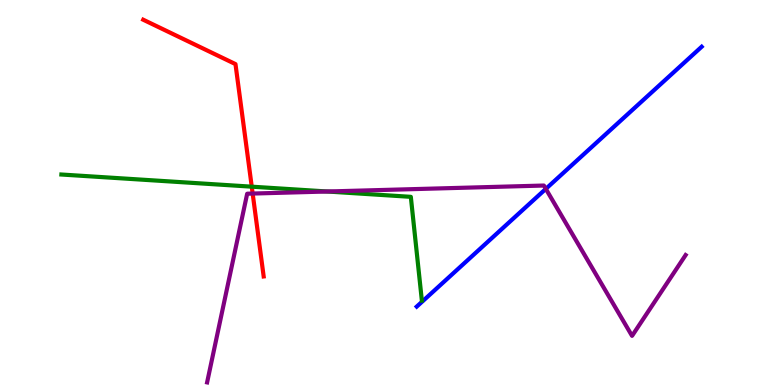[{'lines': ['blue', 'red'], 'intersections': []}, {'lines': ['green', 'red'], 'intersections': [{'x': 3.25, 'y': 5.15}]}, {'lines': ['purple', 'red'], 'intersections': [{'x': 3.26, 'y': 4.97}]}, {'lines': ['blue', 'green'], 'intersections': []}, {'lines': ['blue', 'purple'], 'intersections': [{'x': 7.04, 'y': 5.09}]}, {'lines': ['green', 'purple'], 'intersections': [{'x': 4.22, 'y': 5.03}]}]